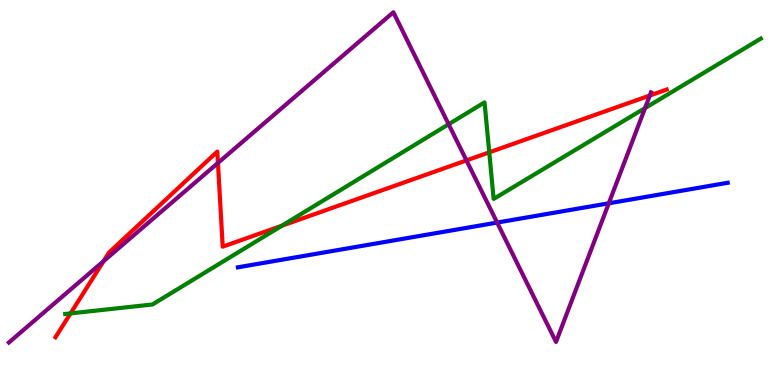[{'lines': ['blue', 'red'], 'intersections': []}, {'lines': ['green', 'red'], 'intersections': [{'x': 0.91, 'y': 1.86}, {'x': 3.64, 'y': 4.14}, {'x': 6.31, 'y': 6.04}]}, {'lines': ['purple', 'red'], 'intersections': [{'x': 1.34, 'y': 3.22}, {'x': 2.81, 'y': 5.77}, {'x': 6.02, 'y': 5.83}, {'x': 8.38, 'y': 7.52}]}, {'lines': ['blue', 'green'], 'intersections': []}, {'lines': ['blue', 'purple'], 'intersections': [{'x': 6.41, 'y': 4.22}, {'x': 7.86, 'y': 4.72}]}, {'lines': ['green', 'purple'], 'intersections': [{'x': 5.79, 'y': 6.77}, {'x': 8.32, 'y': 7.19}]}]